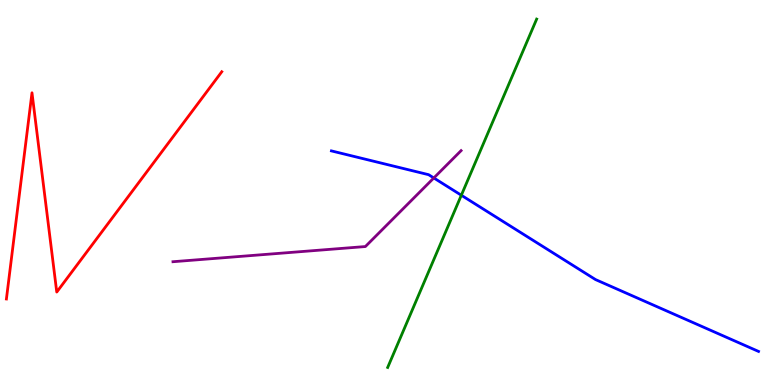[{'lines': ['blue', 'red'], 'intersections': []}, {'lines': ['green', 'red'], 'intersections': []}, {'lines': ['purple', 'red'], 'intersections': []}, {'lines': ['blue', 'green'], 'intersections': [{'x': 5.95, 'y': 4.93}]}, {'lines': ['blue', 'purple'], 'intersections': [{'x': 5.6, 'y': 5.38}]}, {'lines': ['green', 'purple'], 'intersections': []}]